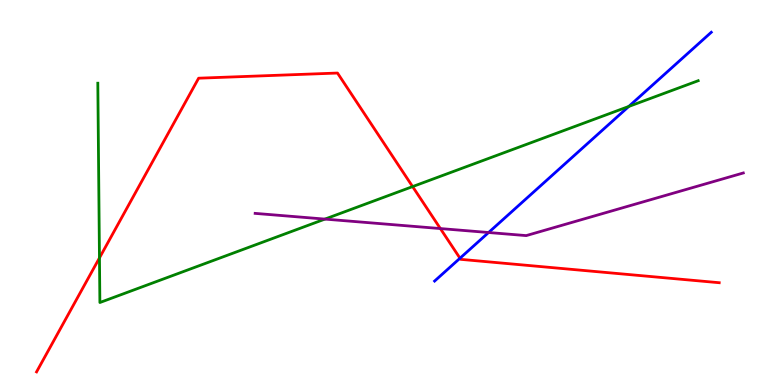[{'lines': ['blue', 'red'], 'intersections': [{'x': 5.94, 'y': 3.29}]}, {'lines': ['green', 'red'], 'intersections': [{'x': 1.28, 'y': 3.3}, {'x': 5.32, 'y': 5.15}]}, {'lines': ['purple', 'red'], 'intersections': [{'x': 5.68, 'y': 4.06}]}, {'lines': ['blue', 'green'], 'intersections': [{'x': 8.11, 'y': 7.23}]}, {'lines': ['blue', 'purple'], 'intersections': [{'x': 6.3, 'y': 3.96}]}, {'lines': ['green', 'purple'], 'intersections': [{'x': 4.19, 'y': 4.31}]}]